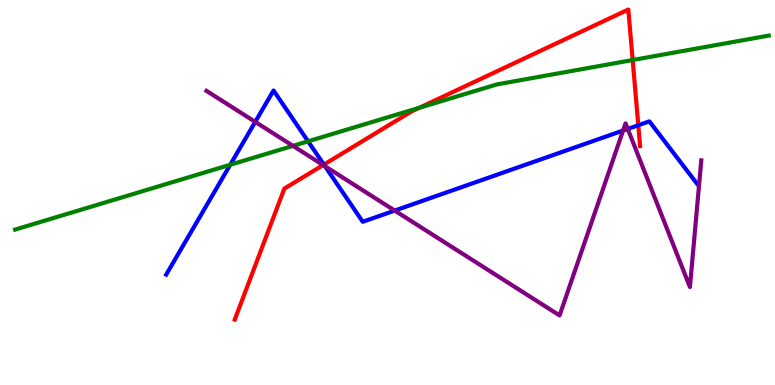[{'lines': ['blue', 'red'], 'intersections': [{'x': 4.18, 'y': 5.72}, {'x': 8.24, 'y': 6.75}]}, {'lines': ['green', 'red'], 'intersections': [{'x': 5.41, 'y': 7.2}, {'x': 8.16, 'y': 8.44}]}, {'lines': ['purple', 'red'], 'intersections': [{'x': 4.17, 'y': 5.71}]}, {'lines': ['blue', 'green'], 'intersections': [{'x': 2.97, 'y': 5.72}, {'x': 3.97, 'y': 6.33}]}, {'lines': ['blue', 'purple'], 'intersections': [{'x': 3.29, 'y': 6.83}, {'x': 4.19, 'y': 5.68}, {'x': 5.09, 'y': 4.53}, {'x': 8.04, 'y': 6.61}, {'x': 8.1, 'y': 6.65}]}, {'lines': ['green', 'purple'], 'intersections': [{'x': 3.78, 'y': 6.21}]}]